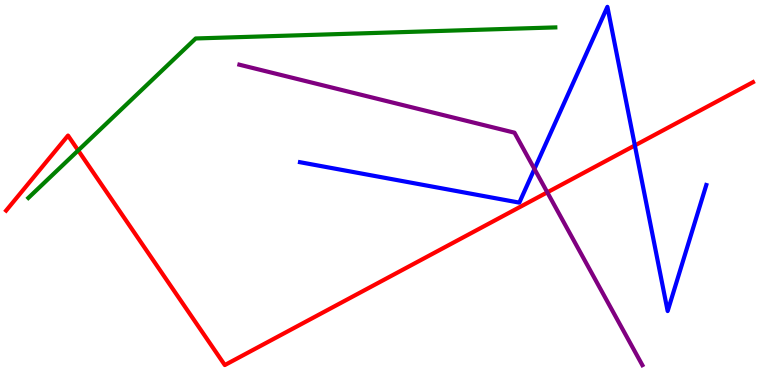[{'lines': ['blue', 'red'], 'intersections': [{'x': 8.19, 'y': 6.22}]}, {'lines': ['green', 'red'], 'intersections': [{'x': 1.01, 'y': 6.09}]}, {'lines': ['purple', 'red'], 'intersections': [{'x': 7.06, 'y': 5.0}]}, {'lines': ['blue', 'green'], 'intersections': []}, {'lines': ['blue', 'purple'], 'intersections': [{'x': 6.9, 'y': 5.61}]}, {'lines': ['green', 'purple'], 'intersections': []}]